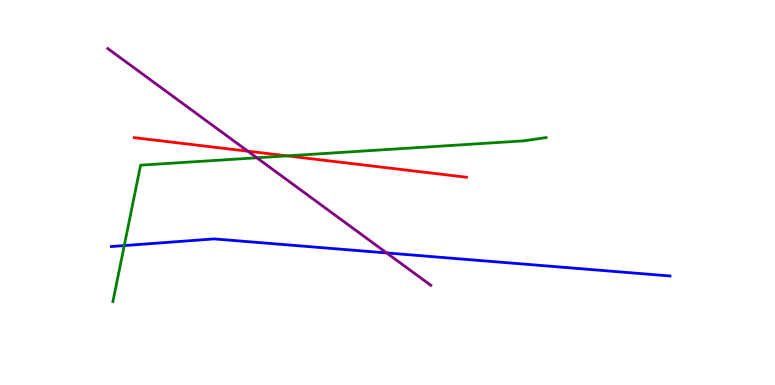[{'lines': ['blue', 'red'], 'intersections': []}, {'lines': ['green', 'red'], 'intersections': [{'x': 3.7, 'y': 5.95}]}, {'lines': ['purple', 'red'], 'intersections': [{'x': 3.2, 'y': 6.07}]}, {'lines': ['blue', 'green'], 'intersections': [{'x': 1.6, 'y': 3.62}]}, {'lines': ['blue', 'purple'], 'intersections': [{'x': 4.99, 'y': 3.43}]}, {'lines': ['green', 'purple'], 'intersections': [{'x': 3.31, 'y': 5.9}]}]